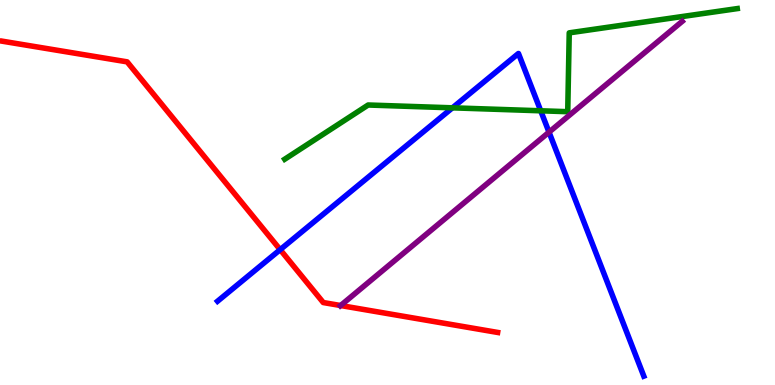[{'lines': ['blue', 'red'], 'intersections': [{'x': 3.62, 'y': 3.52}]}, {'lines': ['green', 'red'], 'intersections': []}, {'lines': ['purple', 'red'], 'intersections': [{'x': 4.4, 'y': 2.06}]}, {'lines': ['blue', 'green'], 'intersections': [{'x': 5.84, 'y': 7.2}, {'x': 6.98, 'y': 7.12}]}, {'lines': ['blue', 'purple'], 'intersections': [{'x': 7.08, 'y': 6.57}]}, {'lines': ['green', 'purple'], 'intersections': []}]